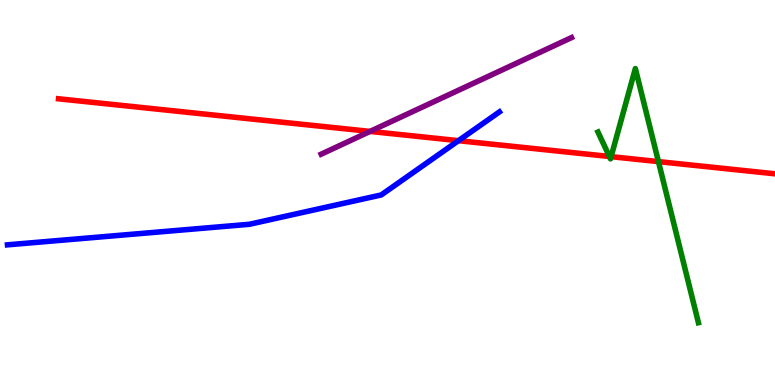[{'lines': ['blue', 'red'], 'intersections': [{'x': 5.92, 'y': 6.35}]}, {'lines': ['green', 'red'], 'intersections': [{'x': 7.86, 'y': 5.94}, {'x': 7.89, 'y': 5.93}, {'x': 8.5, 'y': 5.8}]}, {'lines': ['purple', 'red'], 'intersections': [{'x': 4.77, 'y': 6.59}]}, {'lines': ['blue', 'green'], 'intersections': []}, {'lines': ['blue', 'purple'], 'intersections': []}, {'lines': ['green', 'purple'], 'intersections': []}]